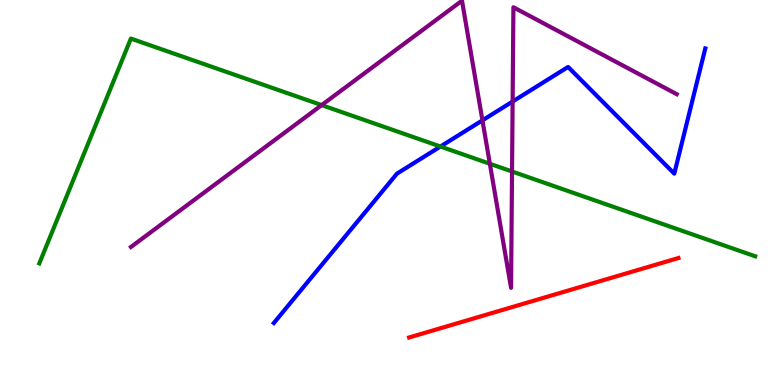[{'lines': ['blue', 'red'], 'intersections': []}, {'lines': ['green', 'red'], 'intersections': []}, {'lines': ['purple', 'red'], 'intersections': []}, {'lines': ['blue', 'green'], 'intersections': [{'x': 5.68, 'y': 6.19}]}, {'lines': ['blue', 'purple'], 'intersections': [{'x': 6.22, 'y': 6.87}, {'x': 6.61, 'y': 7.36}]}, {'lines': ['green', 'purple'], 'intersections': [{'x': 4.15, 'y': 7.27}, {'x': 6.32, 'y': 5.75}, {'x': 6.61, 'y': 5.55}]}]